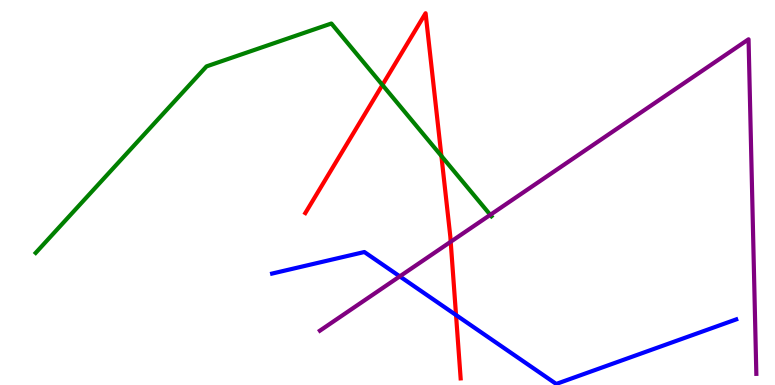[{'lines': ['blue', 'red'], 'intersections': [{'x': 5.88, 'y': 1.82}]}, {'lines': ['green', 'red'], 'intersections': [{'x': 4.93, 'y': 7.79}, {'x': 5.7, 'y': 5.95}]}, {'lines': ['purple', 'red'], 'intersections': [{'x': 5.82, 'y': 3.72}]}, {'lines': ['blue', 'green'], 'intersections': []}, {'lines': ['blue', 'purple'], 'intersections': [{'x': 5.16, 'y': 2.82}]}, {'lines': ['green', 'purple'], 'intersections': [{'x': 6.33, 'y': 4.42}]}]